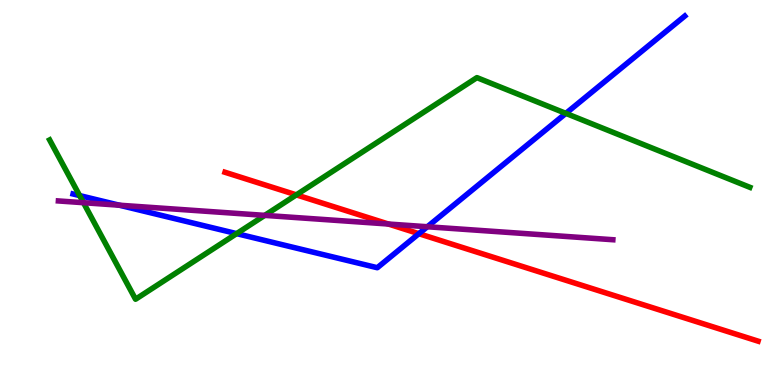[{'lines': ['blue', 'red'], 'intersections': [{'x': 5.4, 'y': 3.93}]}, {'lines': ['green', 'red'], 'intersections': [{'x': 3.82, 'y': 4.94}]}, {'lines': ['purple', 'red'], 'intersections': [{'x': 5.01, 'y': 4.18}]}, {'lines': ['blue', 'green'], 'intersections': [{'x': 1.03, 'y': 4.92}, {'x': 3.05, 'y': 3.93}, {'x': 7.3, 'y': 7.06}]}, {'lines': ['blue', 'purple'], 'intersections': [{'x': 1.54, 'y': 4.67}, {'x': 5.51, 'y': 4.11}]}, {'lines': ['green', 'purple'], 'intersections': [{'x': 1.08, 'y': 4.74}, {'x': 3.42, 'y': 4.41}]}]